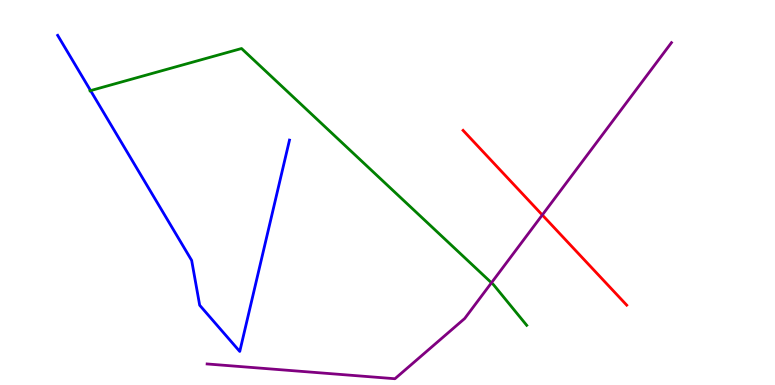[{'lines': ['blue', 'red'], 'intersections': []}, {'lines': ['green', 'red'], 'intersections': []}, {'lines': ['purple', 'red'], 'intersections': [{'x': 7.0, 'y': 4.42}]}, {'lines': ['blue', 'green'], 'intersections': [{'x': 1.17, 'y': 7.65}]}, {'lines': ['blue', 'purple'], 'intersections': []}, {'lines': ['green', 'purple'], 'intersections': [{'x': 6.34, 'y': 2.65}]}]